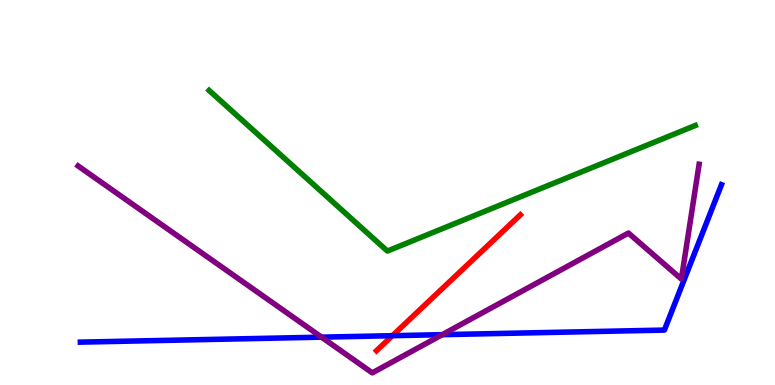[{'lines': ['blue', 'red'], 'intersections': [{'x': 5.06, 'y': 1.28}]}, {'lines': ['green', 'red'], 'intersections': []}, {'lines': ['purple', 'red'], 'intersections': []}, {'lines': ['blue', 'green'], 'intersections': []}, {'lines': ['blue', 'purple'], 'intersections': [{'x': 4.15, 'y': 1.24}, {'x': 5.71, 'y': 1.31}]}, {'lines': ['green', 'purple'], 'intersections': []}]